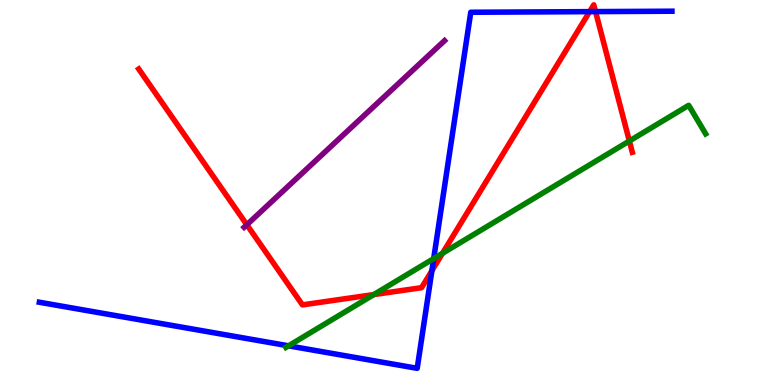[{'lines': ['blue', 'red'], 'intersections': [{'x': 5.57, 'y': 2.97}, {'x': 7.61, 'y': 9.7}, {'x': 7.68, 'y': 9.7}]}, {'lines': ['green', 'red'], 'intersections': [{'x': 4.82, 'y': 2.35}, {'x': 5.71, 'y': 3.42}, {'x': 8.12, 'y': 6.34}]}, {'lines': ['purple', 'red'], 'intersections': [{'x': 3.18, 'y': 4.16}]}, {'lines': ['blue', 'green'], 'intersections': [{'x': 3.72, 'y': 1.02}, {'x': 5.6, 'y': 3.28}]}, {'lines': ['blue', 'purple'], 'intersections': []}, {'lines': ['green', 'purple'], 'intersections': []}]